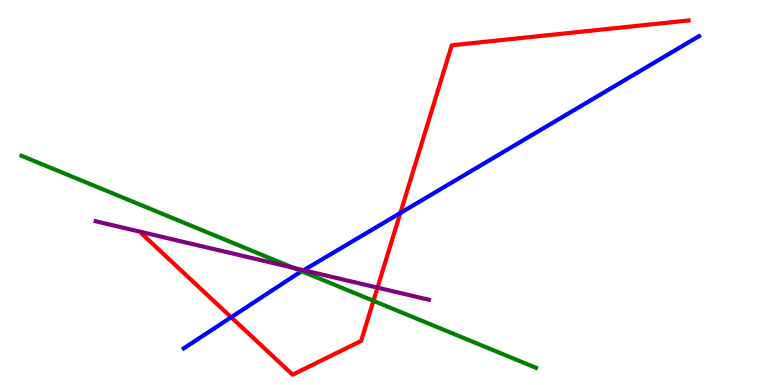[{'lines': ['blue', 'red'], 'intersections': [{'x': 2.98, 'y': 1.76}, {'x': 5.17, 'y': 4.47}]}, {'lines': ['green', 'red'], 'intersections': [{'x': 4.82, 'y': 2.19}]}, {'lines': ['purple', 'red'], 'intersections': [{'x': 4.87, 'y': 2.53}]}, {'lines': ['blue', 'green'], 'intersections': [{'x': 3.89, 'y': 2.95}]}, {'lines': ['blue', 'purple'], 'intersections': [{'x': 3.92, 'y': 2.98}]}, {'lines': ['green', 'purple'], 'intersections': [{'x': 3.79, 'y': 3.04}]}]